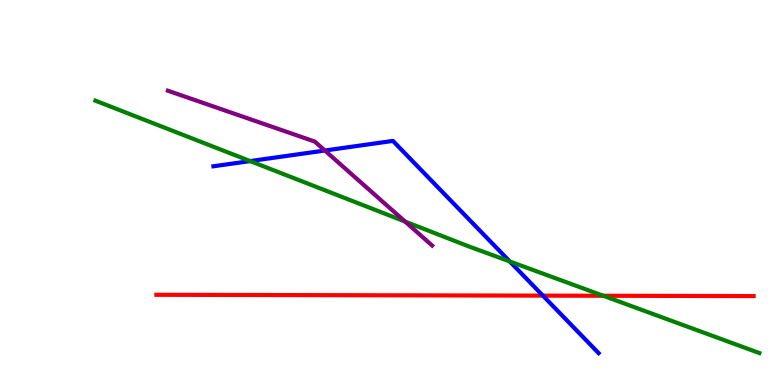[{'lines': ['blue', 'red'], 'intersections': [{'x': 7.0, 'y': 2.32}]}, {'lines': ['green', 'red'], 'intersections': [{'x': 7.78, 'y': 2.32}]}, {'lines': ['purple', 'red'], 'intersections': []}, {'lines': ['blue', 'green'], 'intersections': [{'x': 3.23, 'y': 5.82}, {'x': 6.58, 'y': 3.21}]}, {'lines': ['blue', 'purple'], 'intersections': [{'x': 4.19, 'y': 6.09}]}, {'lines': ['green', 'purple'], 'intersections': [{'x': 5.23, 'y': 4.25}]}]